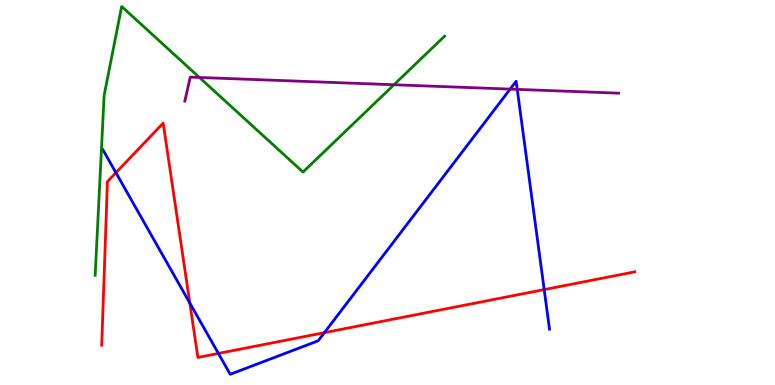[{'lines': ['blue', 'red'], 'intersections': [{'x': 1.5, 'y': 5.51}, {'x': 2.45, 'y': 2.13}, {'x': 2.82, 'y': 0.82}, {'x': 4.19, 'y': 1.36}, {'x': 7.02, 'y': 2.48}]}, {'lines': ['green', 'red'], 'intersections': []}, {'lines': ['purple', 'red'], 'intersections': []}, {'lines': ['blue', 'green'], 'intersections': []}, {'lines': ['blue', 'purple'], 'intersections': [{'x': 6.58, 'y': 7.69}, {'x': 6.67, 'y': 7.68}]}, {'lines': ['green', 'purple'], 'intersections': [{'x': 2.57, 'y': 7.99}, {'x': 5.08, 'y': 7.8}]}]